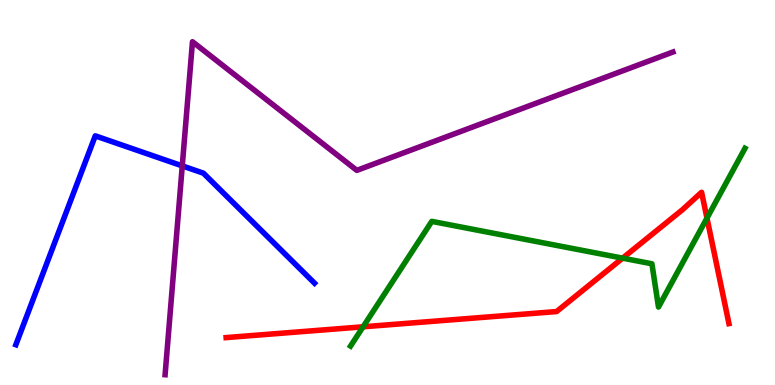[{'lines': ['blue', 'red'], 'intersections': []}, {'lines': ['green', 'red'], 'intersections': [{'x': 4.69, 'y': 1.51}, {'x': 8.03, 'y': 3.3}, {'x': 9.12, 'y': 4.34}]}, {'lines': ['purple', 'red'], 'intersections': []}, {'lines': ['blue', 'green'], 'intersections': []}, {'lines': ['blue', 'purple'], 'intersections': [{'x': 2.35, 'y': 5.69}]}, {'lines': ['green', 'purple'], 'intersections': []}]